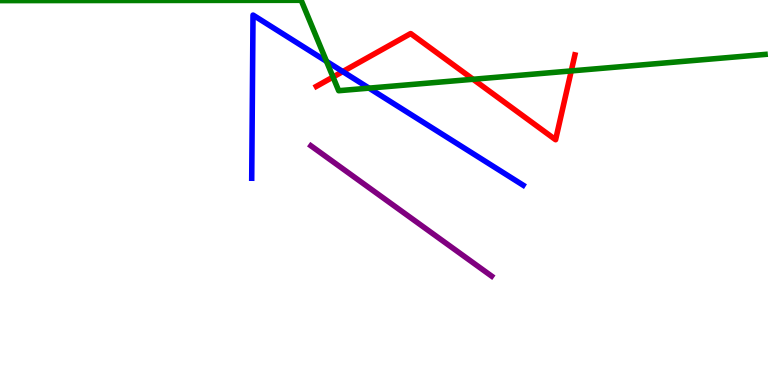[{'lines': ['blue', 'red'], 'intersections': [{'x': 4.42, 'y': 8.14}]}, {'lines': ['green', 'red'], 'intersections': [{'x': 4.3, 'y': 8.0}, {'x': 6.1, 'y': 7.94}, {'x': 7.37, 'y': 8.16}]}, {'lines': ['purple', 'red'], 'intersections': []}, {'lines': ['blue', 'green'], 'intersections': [{'x': 4.21, 'y': 8.41}, {'x': 4.76, 'y': 7.71}]}, {'lines': ['blue', 'purple'], 'intersections': []}, {'lines': ['green', 'purple'], 'intersections': []}]